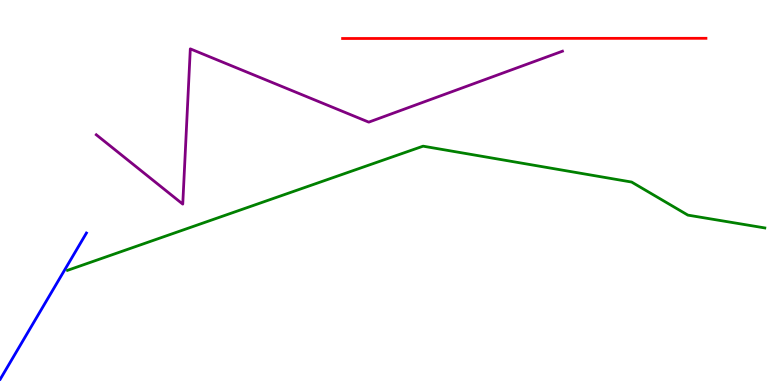[{'lines': ['blue', 'red'], 'intersections': []}, {'lines': ['green', 'red'], 'intersections': []}, {'lines': ['purple', 'red'], 'intersections': []}, {'lines': ['blue', 'green'], 'intersections': []}, {'lines': ['blue', 'purple'], 'intersections': []}, {'lines': ['green', 'purple'], 'intersections': []}]